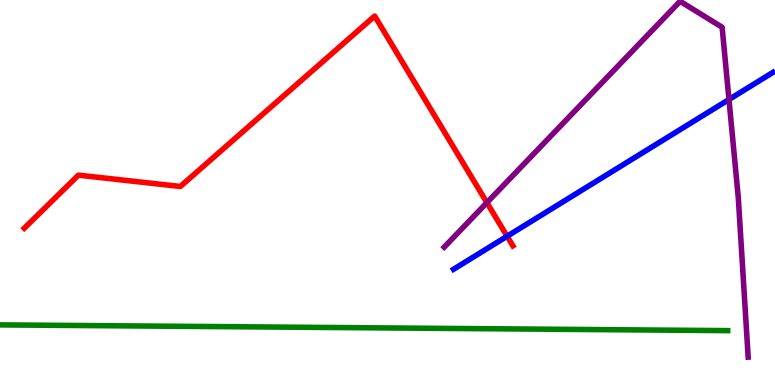[{'lines': ['blue', 'red'], 'intersections': [{'x': 6.54, 'y': 3.86}]}, {'lines': ['green', 'red'], 'intersections': []}, {'lines': ['purple', 'red'], 'intersections': [{'x': 6.28, 'y': 4.74}]}, {'lines': ['blue', 'green'], 'intersections': []}, {'lines': ['blue', 'purple'], 'intersections': [{'x': 9.41, 'y': 7.42}]}, {'lines': ['green', 'purple'], 'intersections': []}]